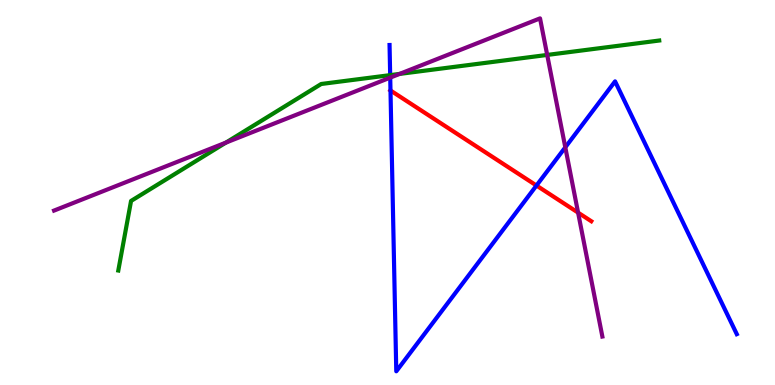[{'lines': ['blue', 'red'], 'intersections': [{'x': 5.04, 'y': 7.65}, {'x': 6.92, 'y': 5.18}]}, {'lines': ['green', 'red'], 'intersections': []}, {'lines': ['purple', 'red'], 'intersections': [{'x': 7.46, 'y': 4.48}]}, {'lines': ['blue', 'green'], 'intersections': [{'x': 5.03, 'y': 8.05}]}, {'lines': ['blue', 'purple'], 'intersections': [{'x': 5.04, 'y': 7.98}, {'x': 7.29, 'y': 6.17}]}, {'lines': ['green', 'purple'], 'intersections': [{'x': 2.92, 'y': 6.3}, {'x': 5.16, 'y': 8.08}, {'x': 7.06, 'y': 8.57}]}]